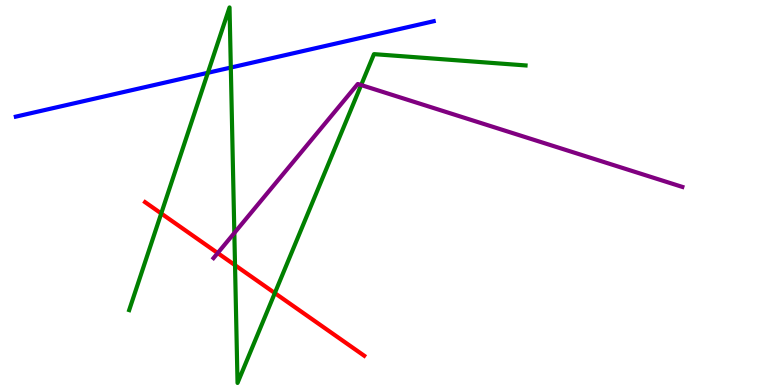[{'lines': ['blue', 'red'], 'intersections': []}, {'lines': ['green', 'red'], 'intersections': [{'x': 2.08, 'y': 4.46}, {'x': 3.03, 'y': 3.11}, {'x': 3.55, 'y': 2.39}]}, {'lines': ['purple', 'red'], 'intersections': [{'x': 2.81, 'y': 3.43}]}, {'lines': ['blue', 'green'], 'intersections': [{'x': 2.68, 'y': 8.11}, {'x': 2.98, 'y': 8.25}]}, {'lines': ['blue', 'purple'], 'intersections': []}, {'lines': ['green', 'purple'], 'intersections': [{'x': 3.02, 'y': 3.95}, {'x': 4.66, 'y': 7.79}]}]